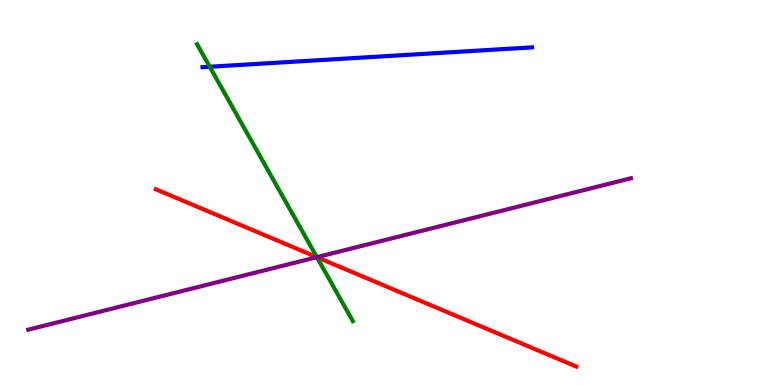[{'lines': ['blue', 'red'], 'intersections': []}, {'lines': ['green', 'red'], 'intersections': [{'x': 4.09, 'y': 3.32}]}, {'lines': ['purple', 'red'], 'intersections': [{'x': 4.09, 'y': 3.32}]}, {'lines': ['blue', 'green'], 'intersections': [{'x': 2.71, 'y': 8.27}]}, {'lines': ['blue', 'purple'], 'intersections': []}, {'lines': ['green', 'purple'], 'intersections': [{'x': 4.09, 'y': 3.32}]}]